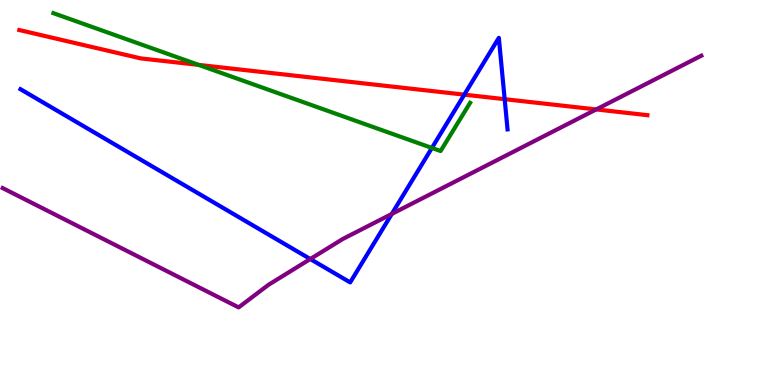[{'lines': ['blue', 'red'], 'intersections': [{'x': 5.99, 'y': 7.54}, {'x': 6.51, 'y': 7.42}]}, {'lines': ['green', 'red'], 'intersections': [{'x': 2.56, 'y': 8.31}]}, {'lines': ['purple', 'red'], 'intersections': [{'x': 7.69, 'y': 7.16}]}, {'lines': ['blue', 'green'], 'intersections': [{'x': 5.57, 'y': 6.16}]}, {'lines': ['blue', 'purple'], 'intersections': [{'x': 4.0, 'y': 3.27}, {'x': 5.06, 'y': 4.44}]}, {'lines': ['green', 'purple'], 'intersections': []}]